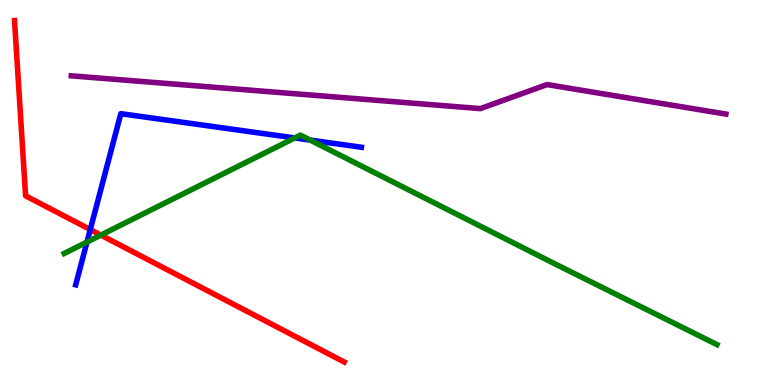[{'lines': ['blue', 'red'], 'intersections': [{'x': 1.16, 'y': 4.04}]}, {'lines': ['green', 'red'], 'intersections': [{'x': 1.3, 'y': 3.89}]}, {'lines': ['purple', 'red'], 'intersections': []}, {'lines': ['blue', 'green'], 'intersections': [{'x': 1.12, 'y': 3.71}, {'x': 3.8, 'y': 6.42}, {'x': 4.0, 'y': 6.36}]}, {'lines': ['blue', 'purple'], 'intersections': []}, {'lines': ['green', 'purple'], 'intersections': []}]